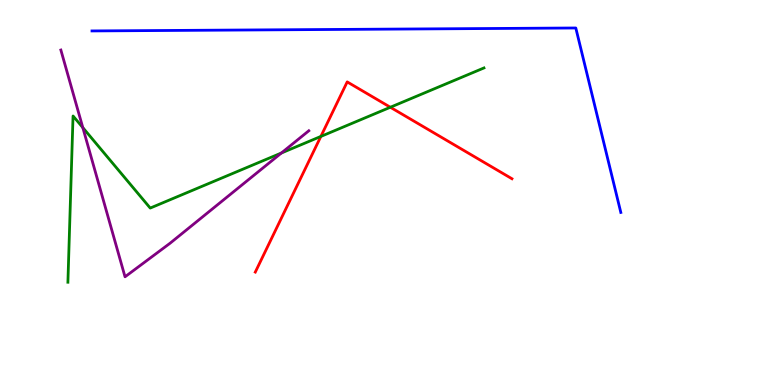[{'lines': ['blue', 'red'], 'intersections': []}, {'lines': ['green', 'red'], 'intersections': [{'x': 4.14, 'y': 6.46}, {'x': 5.04, 'y': 7.21}]}, {'lines': ['purple', 'red'], 'intersections': []}, {'lines': ['blue', 'green'], 'intersections': []}, {'lines': ['blue', 'purple'], 'intersections': []}, {'lines': ['green', 'purple'], 'intersections': [{'x': 1.07, 'y': 6.68}, {'x': 3.63, 'y': 6.03}]}]